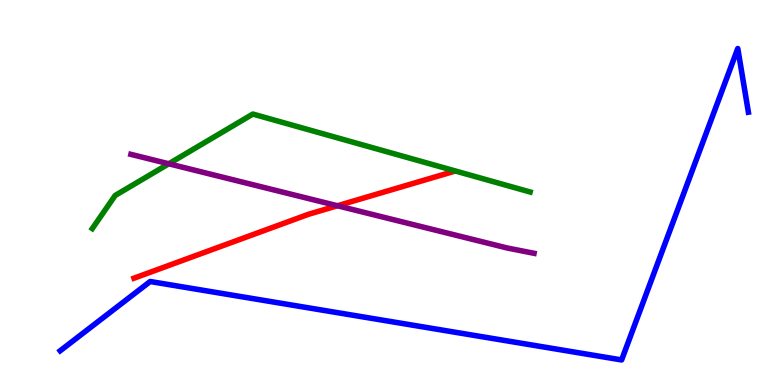[{'lines': ['blue', 'red'], 'intersections': []}, {'lines': ['green', 'red'], 'intersections': []}, {'lines': ['purple', 'red'], 'intersections': [{'x': 4.35, 'y': 4.66}]}, {'lines': ['blue', 'green'], 'intersections': []}, {'lines': ['blue', 'purple'], 'intersections': []}, {'lines': ['green', 'purple'], 'intersections': [{'x': 2.18, 'y': 5.75}]}]